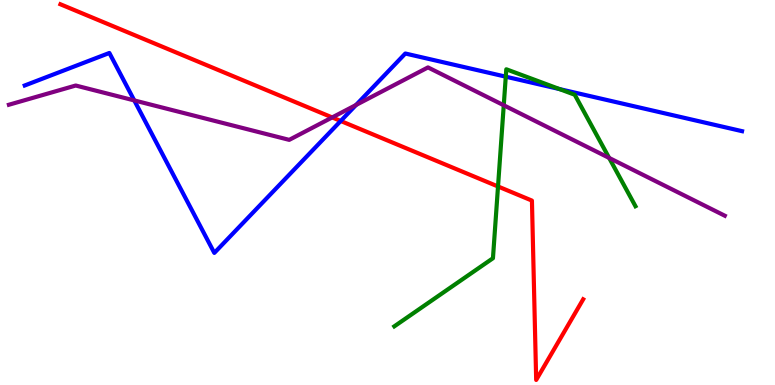[{'lines': ['blue', 'red'], 'intersections': [{'x': 4.4, 'y': 6.86}]}, {'lines': ['green', 'red'], 'intersections': [{'x': 6.43, 'y': 5.16}]}, {'lines': ['purple', 'red'], 'intersections': [{'x': 4.29, 'y': 6.95}]}, {'lines': ['blue', 'green'], 'intersections': [{'x': 6.53, 'y': 8.01}, {'x': 7.22, 'y': 7.69}]}, {'lines': ['blue', 'purple'], 'intersections': [{'x': 1.73, 'y': 7.39}, {'x': 4.59, 'y': 7.27}]}, {'lines': ['green', 'purple'], 'intersections': [{'x': 6.5, 'y': 7.27}, {'x': 7.86, 'y': 5.9}]}]